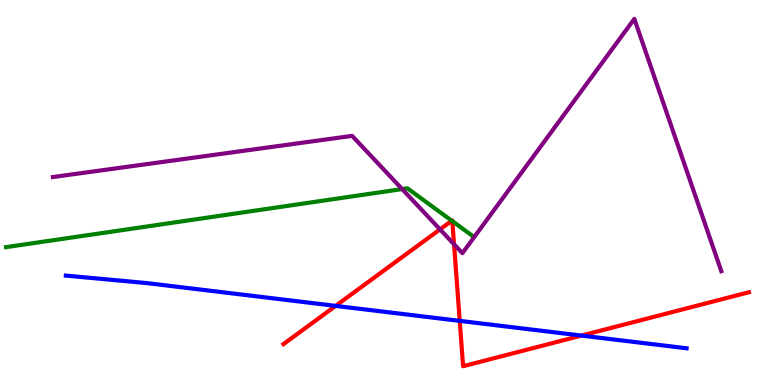[{'lines': ['blue', 'red'], 'intersections': [{'x': 4.33, 'y': 2.05}, {'x': 5.93, 'y': 1.67}, {'x': 7.5, 'y': 1.28}]}, {'lines': ['green', 'red'], 'intersections': [{'x': 5.83, 'y': 4.27}, {'x': 5.84, 'y': 4.26}]}, {'lines': ['purple', 'red'], 'intersections': [{'x': 5.68, 'y': 4.04}, {'x': 5.86, 'y': 3.65}]}, {'lines': ['blue', 'green'], 'intersections': []}, {'lines': ['blue', 'purple'], 'intersections': []}, {'lines': ['green', 'purple'], 'intersections': [{'x': 5.19, 'y': 5.09}]}]